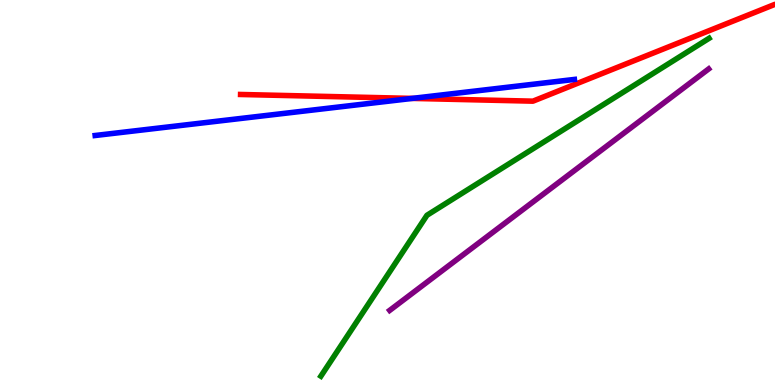[{'lines': ['blue', 'red'], 'intersections': [{'x': 5.32, 'y': 7.44}]}, {'lines': ['green', 'red'], 'intersections': []}, {'lines': ['purple', 'red'], 'intersections': []}, {'lines': ['blue', 'green'], 'intersections': []}, {'lines': ['blue', 'purple'], 'intersections': []}, {'lines': ['green', 'purple'], 'intersections': []}]